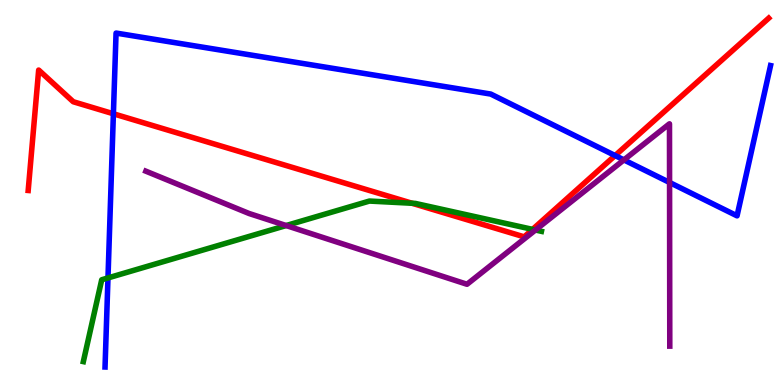[{'lines': ['blue', 'red'], 'intersections': [{'x': 1.46, 'y': 7.04}, {'x': 7.94, 'y': 5.96}]}, {'lines': ['green', 'red'], 'intersections': [{'x': 5.32, 'y': 4.72}, {'x': 6.87, 'y': 4.04}]}, {'lines': ['purple', 'red'], 'intersections': []}, {'lines': ['blue', 'green'], 'intersections': [{'x': 1.39, 'y': 2.78}]}, {'lines': ['blue', 'purple'], 'intersections': [{'x': 8.05, 'y': 5.85}, {'x': 8.64, 'y': 5.26}]}, {'lines': ['green', 'purple'], 'intersections': [{'x': 3.69, 'y': 4.14}, {'x': 6.91, 'y': 4.03}]}]